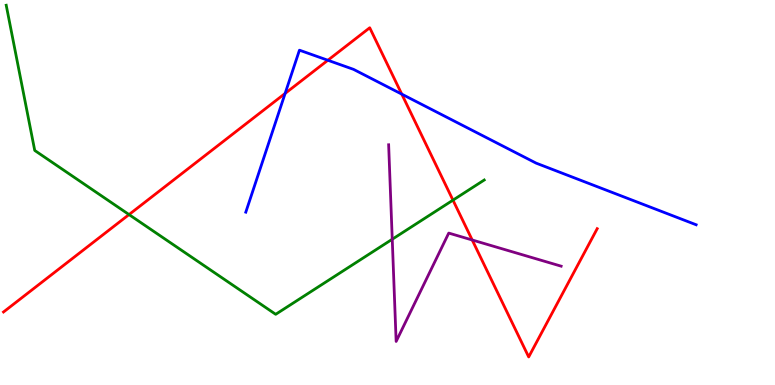[{'lines': ['blue', 'red'], 'intersections': [{'x': 3.68, 'y': 7.57}, {'x': 4.23, 'y': 8.43}, {'x': 5.18, 'y': 7.55}]}, {'lines': ['green', 'red'], 'intersections': [{'x': 1.66, 'y': 4.43}, {'x': 5.84, 'y': 4.8}]}, {'lines': ['purple', 'red'], 'intersections': [{'x': 6.09, 'y': 3.77}]}, {'lines': ['blue', 'green'], 'intersections': []}, {'lines': ['blue', 'purple'], 'intersections': []}, {'lines': ['green', 'purple'], 'intersections': [{'x': 5.06, 'y': 3.79}]}]